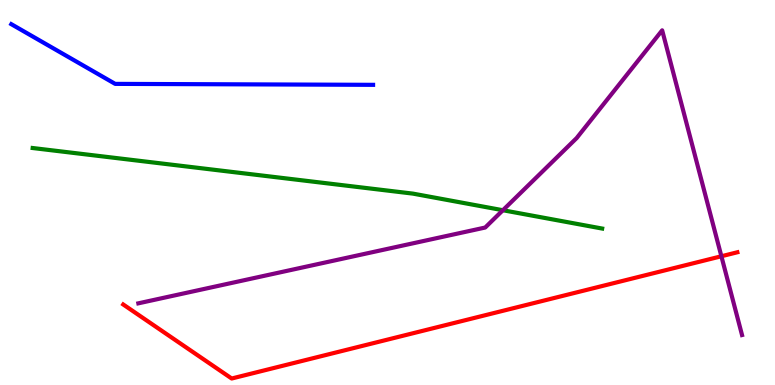[{'lines': ['blue', 'red'], 'intersections': []}, {'lines': ['green', 'red'], 'intersections': []}, {'lines': ['purple', 'red'], 'intersections': [{'x': 9.31, 'y': 3.34}]}, {'lines': ['blue', 'green'], 'intersections': []}, {'lines': ['blue', 'purple'], 'intersections': []}, {'lines': ['green', 'purple'], 'intersections': [{'x': 6.49, 'y': 4.54}]}]